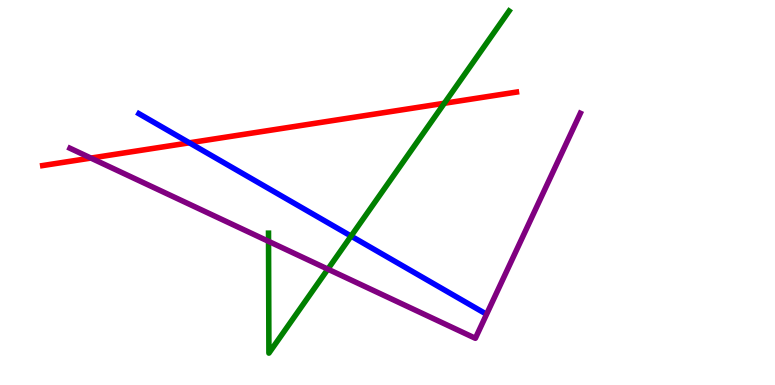[{'lines': ['blue', 'red'], 'intersections': [{'x': 2.44, 'y': 6.29}]}, {'lines': ['green', 'red'], 'intersections': [{'x': 5.73, 'y': 7.32}]}, {'lines': ['purple', 'red'], 'intersections': [{'x': 1.17, 'y': 5.89}]}, {'lines': ['blue', 'green'], 'intersections': [{'x': 4.53, 'y': 3.87}]}, {'lines': ['blue', 'purple'], 'intersections': []}, {'lines': ['green', 'purple'], 'intersections': [{'x': 3.46, 'y': 3.73}, {'x': 4.23, 'y': 3.01}]}]